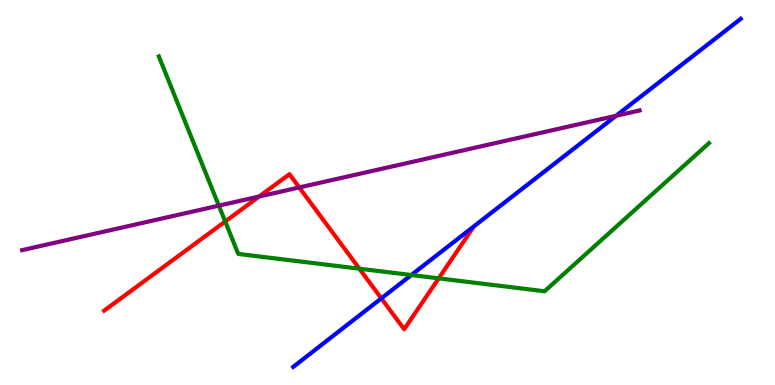[{'lines': ['blue', 'red'], 'intersections': [{'x': 4.92, 'y': 2.25}]}, {'lines': ['green', 'red'], 'intersections': [{'x': 2.91, 'y': 4.25}, {'x': 4.64, 'y': 3.02}, {'x': 5.66, 'y': 2.77}]}, {'lines': ['purple', 'red'], 'intersections': [{'x': 3.34, 'y': 4.9}, {'x': 3.86, 'y': 5.13}]}, {'lines': ['blue', 'green'], 'intersections': [{'x': 5.31, 'y': 2.86}]}, {'lines': ['blue', 'purple'], 'intersections': [{'x': 7.95, 'y': 6.99}]}, {'lines': ['green', 'purple'], 'intersections': [{'x': 2.82, 'y': 4.66}]}]